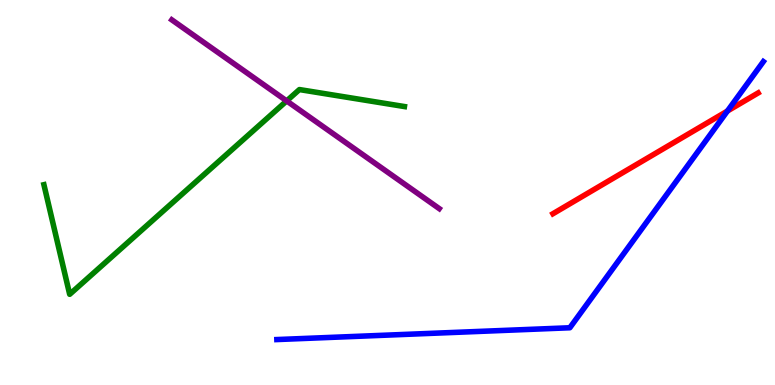[{'lines': ['blue', 'red'], 'intersections': [{'x': 9.39, 'y': 7.12}]}, {'lines': ['green', 'red'], 'intersections': []}, {'lines': ['purple', 'red'], 'intersections': []}, {'lines': ['blue', 'green'], 'intersections': []}, {'lines': ['blue', 'purple'], 'intersections': []}, {'lines': ['green', 'purple'], 'intersections': [{'x': 3.7, 'y': 7.38}]}]